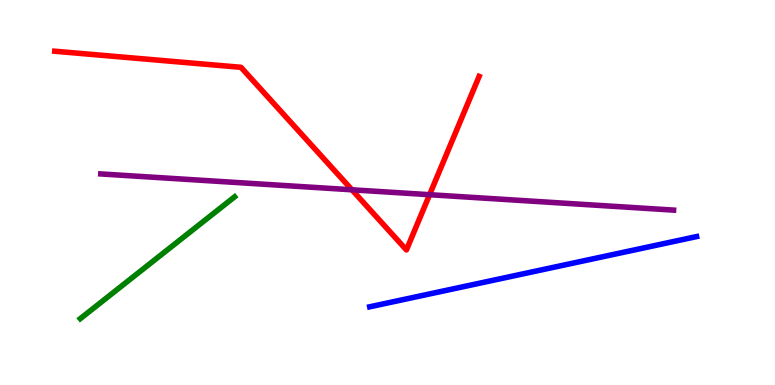[{'lines': ['blue', 'red'], 'intersections': []}, {'lines': ['green', 'red'], 'intersections': []}, {'lines': ['purple', 'red'], 'intersections': [{'x': 4.54, 'y': 5.07}, {'x': 5.54, 'y': 4.94}]}, {'lines': ['blue', 'green'], 'intersections': []}, {'lines': ['blue', 'purple'], 'intersections': []}, {'lines': ['green', 'purple'], 'intersections': []}]